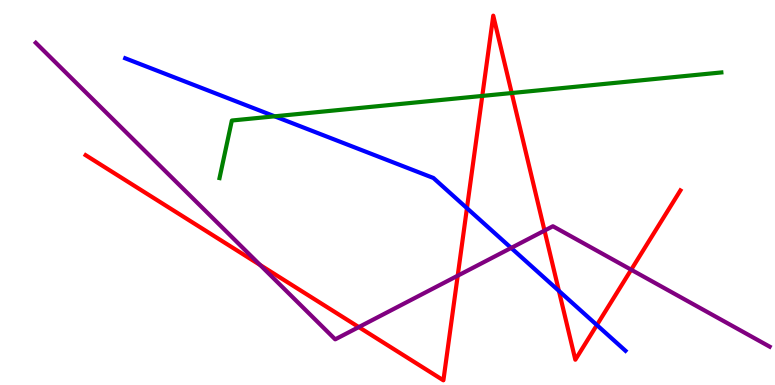[{'lines': ['blue', 'red'], 'intersections': [{'x': 6.03, 'y': 4.59}, {'x': 7.21, 'y': 2.44}, {'x': 7.7, 'y': 1.56}]}, {'lines': ['green', 'red'], 'intersections': [{'x': 6.22, 'y': 7.51}, {'x': 6.6, 'y': 7.58}]}, {'lines': ['purple', 'red'], 'intersections': [{'x': 3.36, 'y': 3.12}, {'x': 4.63, 'y': 1.5}, {'x': 5.91, 'y': 2.84}, {'x': 7.03, 'y': 4.01}, {'x': 8.14, 'y': 2.99}]}, {'lines': ['blue', 'green'], 'intersections': [{'x': 3.54, 'y': 6.98}]}, {'lines': ['blue', 'purple'], 'intersections': [{'x': 6.6, 'y': 3.56}]}, {'lines': ['green', 'purple'], 'intersections': []}]